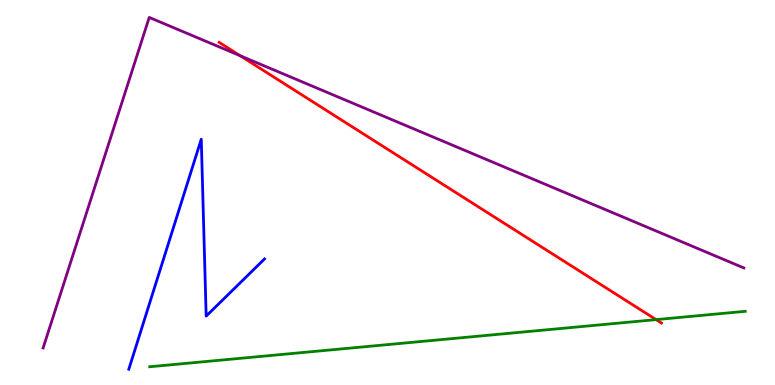[{'lines': ['blue', 'red'], 'intersections': []}, {'lines': ['green', 'red'], 'intersections': [{'x': 8.47, 'y': 1.7}]}, {'lines': ['purple', 'red'], 'intersections': [{'x': 3.1, 'y': 8.55}]}, {'lines': ['blue', 'green'], 'intersections': []}, {'lines': ['blue', 'purple'], 'intersections': []}, {'lines': ['green', 'purple'], 'intersections': []}]